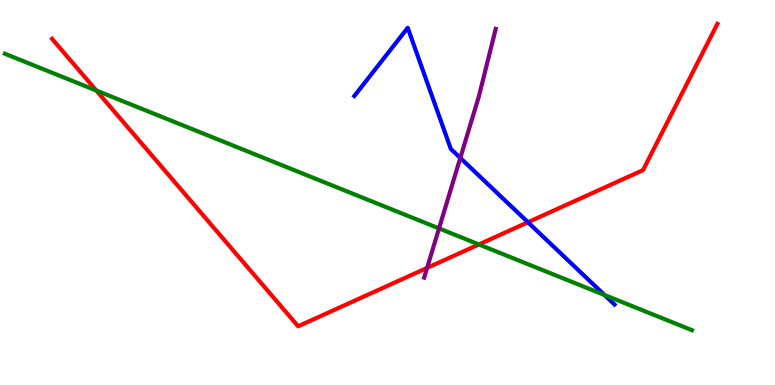[{'lines': ['blue', 'red'], 'intersections': [{'x': 6.81, 'y': 4.23}]}, {'lines': ['green', 'red'], 'intersections': [{'x': 1.24, 'y': 7.65}, {'x': 6.18, 'y': 3.65}]}, {'lines': ['purple', 'red'], 'intersections': [{'x': 5.51, 'y': 3.04}]}, {'lines': ['blue', 'green'], 'intersections': [{'x': 7.8, 'y': 2.34}]}, {'lines': ['blue', 'purple'], 'intersections': [{'x': 5.94, 'y': 5.9}]}, {'lines': ['green', 'purple'], 'intersections': [{'x': 5.66, 'y': 4.07}]}]